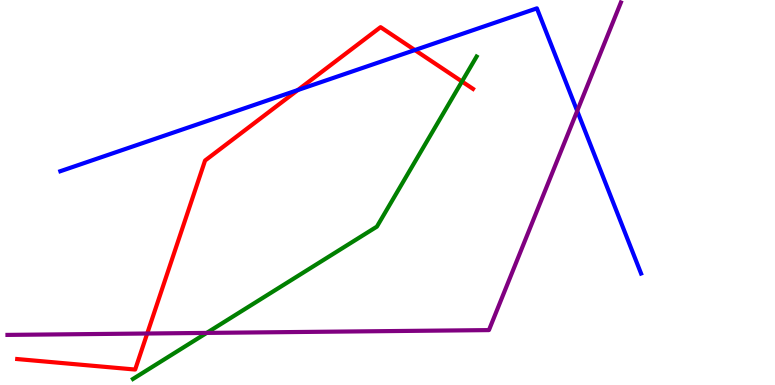[{'lines': ['blue', 'red'], 'intersections': [{'x': 3.84, 'y': 7.66}, {'x': 5.35, 'y': 8.7}]}, {'lines': ['green', 'red'], 'intersections': [{'x': 5.96, 'y': 7.88}]}, {'lines': ['purple', 'red'], 'intersections': [{'x': 1.9, 'y': 1.34}]}, {'lines': ['blue', 'green'], 'intersections': []}, {'lines': ['blue', 'purple'], 'intersections': [{'x': 7.45, 'y': 7.12}]}, {'lines': ['green', 'purple'], 'intersections': [{'x': 2.67, 'y': 1.35}]}]